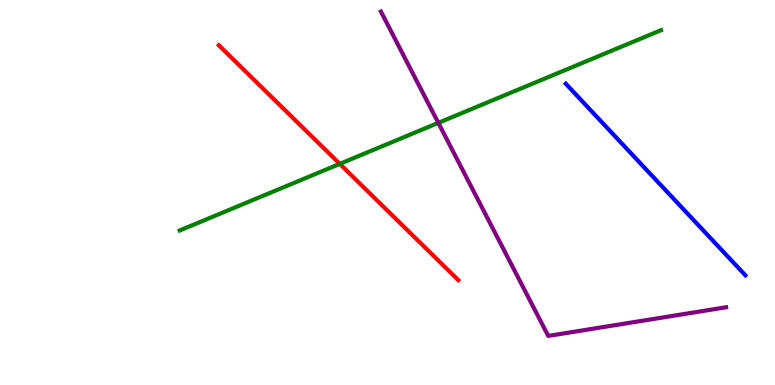[{'lines': ['blue', 'red'], 'intersections': []}, {'lines': ['green', 'red'], 'intersections': [{'x': 4.38, 'y': 5.74}]}, {'lines': ['purple', 'red'], 'intersections': []}, {'lines': ['blue', 'green'], 'intersections': []}, {'lines': ['blue', 'purple'], 'intersections': []}, {'lines': ['green', 'purple'], 'intersections': [{'x': 5.66, 'y': 6.81}]}]